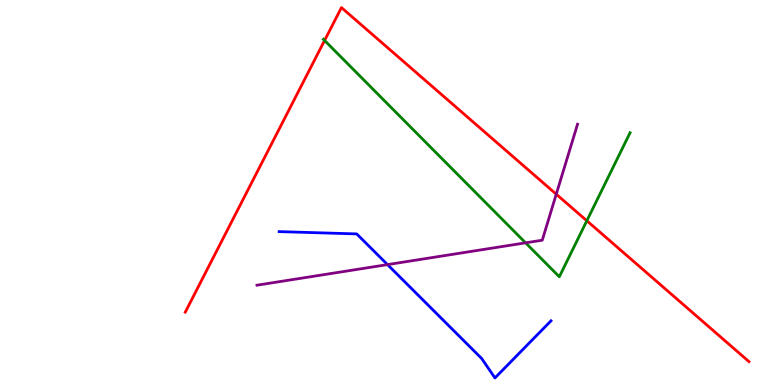[{'lines': ['blue', 'red'], 'intersections': []}, {'lines': ['green', 'red'], 'intersections': [{'x': 4.19, 'y': 8.95}, {'x': 7.57, 'y': 4.27}]}, {'lines': ['purple', 'red'], 'intersections': [{'x': 7.18, 'y': 4.96}]}, {'lines': ['blue', 'green'], 'intersections': []}, {'lines': ['blue', 'purple'], 'intersections': [{'x': 5.0, 'y': 3.13}]}, {'lines': ['green', 'purple'], 'intersections': [{'x': 6.78, 'y': 3.69}]}]